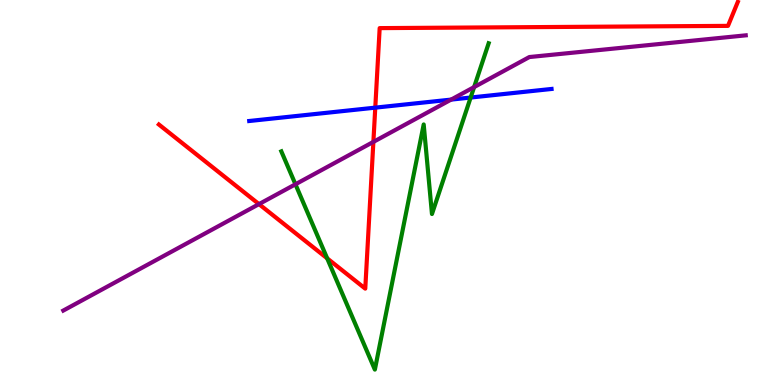[{'lines': ['blue', 'red'], 'intersections': [{'x': 4.84, 'y': 7.2}]}, {'lines': ['green', 'red'], 'intersections': [{'x': 4.22, 'y': 3.29}]}, {'lines': ['purple', 'red'], 'intersections': [{'x': 3.34, 'y': 4.7}, {'x': 4.82, 'y': 6.31}]}, {'lines': ['blue', 'green'], 'intersections': [{'x': 6.07, 'y': 7.47}]}, {'lines': ['blue', 'purple'], 'intersections': [{'x': 5.82, 'y': 7.41}]}, {'lines': ['green', 'purple'], 'intersections': [{'x': 3.81, 'y': 5.21}, {'x': 6.12, 'y': 7.74}]}]